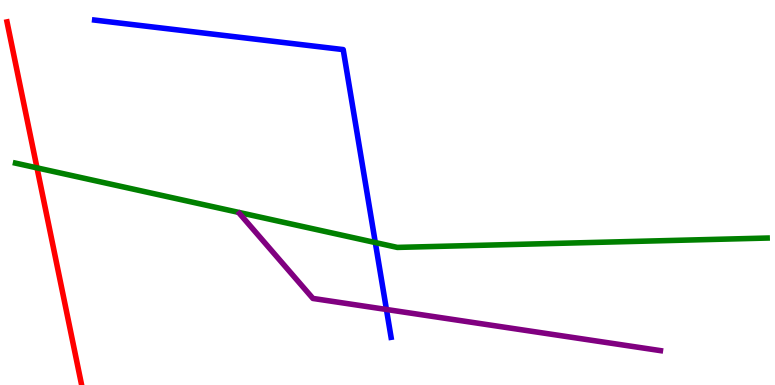[{'lines': ['blue', 'red'], 'intersections': []}, {'lines': ['green', 'red'], 'intersections': [{'x': 0.477, 'y': 5.64}]}, {'lines': ['purple', 'red'], 'intersections': []}, {'lines': ['blue', 'green'], 'intersections': [{'x': 4.84, 'y': 3.7}]}, {'lines': ['blue', 'purple'], 'intersections': [{'x': 4.99, 'y': 1.96}]}, {'lines': ['green', 'purple'], 'intersections': []}]